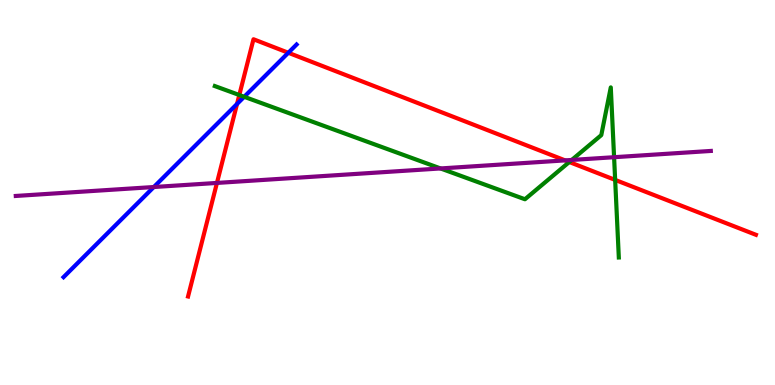[{'lines': ['blue', 'red'], 'intersections': [{'x': 3.06, 'y': 7.3}, {'x': 3.72, 'y': 8.63}]}, {'lines': ['green', 'red'], 'intersections': [{'x': 3.09, 'y': 7.53}, {'x': 7.35, 'y': 5.79}, {'x': 7.94, 'y': 5.33}]}, {'lines': ['purple', 'red'], 'intersections': [{'x': 2.8, 'y': 5.25}, {'x': 7.29, 'y': 5.83}]}, {'lines': ['blue', 'green'], 'intersections': [{'x': 3.15, 'y': 7.49}]}, {'lines': ['blue', 'purple'], 'intersections': [{'x': 1.98, 'y': 5.14}]}, {'lines': ['green', 'purple'], 'intersections': [{'x': 5.68, 'y': 5.62}, {'x': 7.38, 'y': 5.85}, {'x': 7.92, 'y': 5.92}]}]